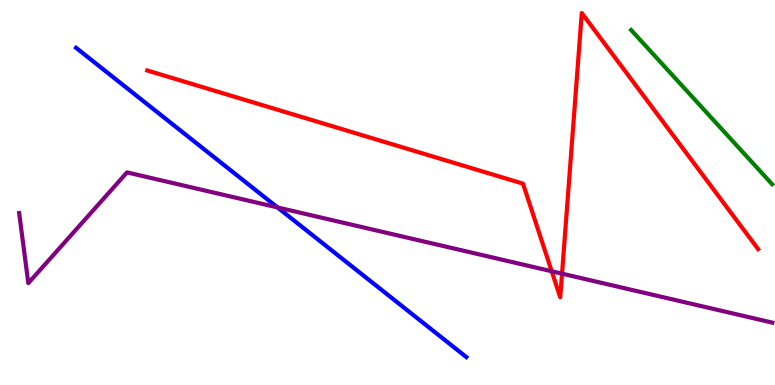[{'lines': ['blue', 'red'], 'intersections': []}, {'lines': ['green', 'red'], 'intersections': []}, {'lines': ['purple', 'red'], 'intersections': [{'x': 7.12, 'y': 2.95}, {'x': 7.25, 'y': 2.89}]}, {'lines': ['blue', 'green'], 'intersections': []}, {'lines': ['blue', 'purple'], 'intersections': [{'x': 3.58, 'y': 4.61}]}, {'lines': ['green', 'purple'], 'intersections': []}]